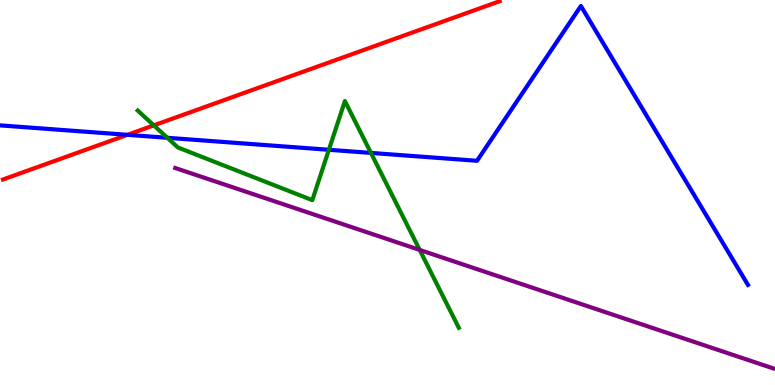[{'lines': ['blue', 'red'], 'intersections': [{'x': 1.64, 'y': 6.5}]}, {'lines': ['green', 'red'], 'intersections': [{'x': 1.98, 'y': 6.74}]}, {'lines': ['purple', 'red'], 'intersections': []}, {'lines': ['blue', 'green'], 'intersections': [{'x': 2.16, 'y': 6.42}, {'x': 4.24, 'y': 6.11}, {'x': 4.79, 'y': 6.03}]}, {'lines': ['blue', 'purple'], 'intersections': []}, {'lines': ['green', 'purple'], 'intersections': [{'x': 5.42, 'y': 3.51}]}]